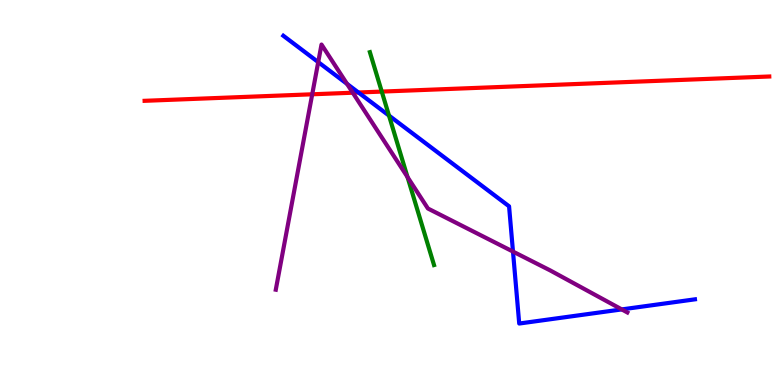[{'lines': ['blue', 'red'], 'intersections': [{'x': 4.62, 'y': 7.6}]}, {'lines': ['green', 'red'], 'intersections': [{'x': 4.93, 'y': 7.62}]}, {'lines': ['purple', 'red'], 'intersections': [{'x': 4.03, 'y': 7.55}, {'x': 4.55, 'y': 7.59}]}, {'lines': ['blue', 'green'], 'intersections': [{'x': 5.02, 'y': 7.0}]}, {'lines': ['blue', 'purple'], 'intersections': [{'x': 4.11, 'y': 8.39}, {'x': 4.48, 'y': 7.82}, {'x': 6.62, 'y': 3.47}, {'x': 8.02, 'y': 1.96}]}, {'lines': ['green', 'purple'], 'intersections': [{'x': 5.26, 'y': 5.4}]}]